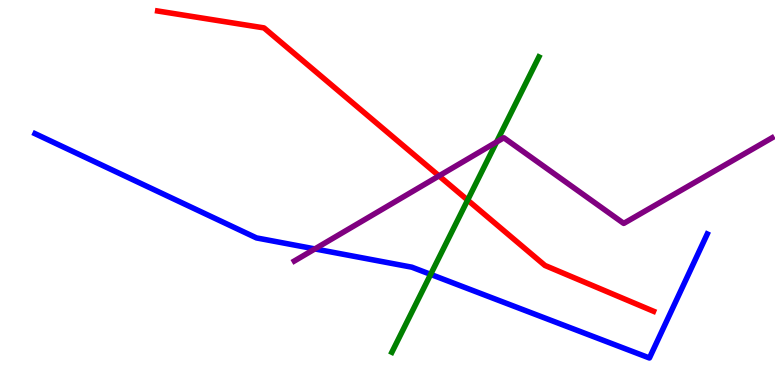[{'lines': ['blue', 'red'], 'intersections': []}, {'lines': ['green', 'red'], 'intersections': [{'x': 6.03, 'y': 4.8}]}, {'lines': ['purple', 'red'], 'intersections': [{'x': 5.66, 'y': 5.43}]}, {'lines': ['blue', 'green'], 'intersections': [{'x': 5.56, 'y': 2.87}]}, {'lines': ['blue', 'purple'], 'intersections': [{'x': 4.06, 'y': 3.53}]}, {'lines': ['green', 'purple'], 'intersections': [{'x': 6.41, 'y': 6.31}]}]